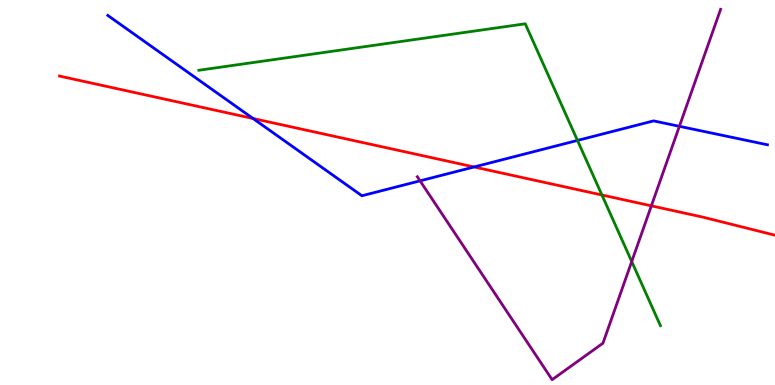[{'lines': ['blue', 'red'], 'intersections': [{'x': 3.26, 'y': 6.92}, {'x': 6.12, 'y': 5.66}]}, {'lines': ['green', 'red'], 'intersections': [{'x': 7.77, 'y': 4.94}]}, {'lines': ['purple', 'red'], 'intersections': [{'x': 8.4, 'y': 4.65}]}, {'lines': ['blue', 'green'], 'intersections': [{'x': 7.45, 'y': 6.35}]}, {'lines': ['blue', 'purple'], 'intersections': [{'x': 5.42, 'y': 5.3}, {'x': 8.77, 'y': 6.72}]}, {'lines': ['green', 'purple'], 'intersections': [{'x': 8.15, 'y': 3.21}]}]